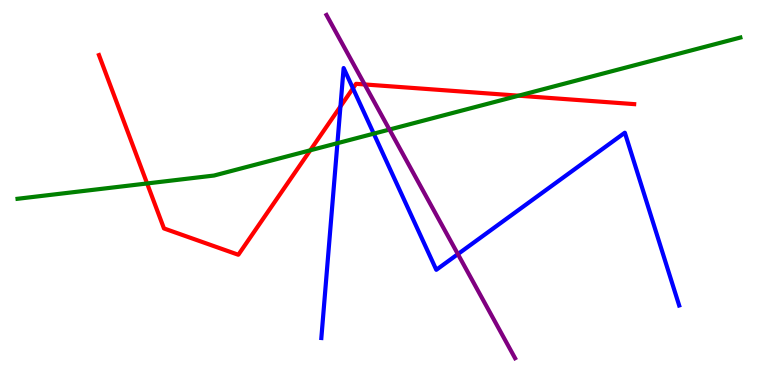[{'lines': ['blue', 'red'], 'intersections': [{'x': 4.39, 'y': 7.23}, {'x': 4.55, 'y': 7.71}]}, {'lines': ['green', 'red'], 'intersections': [{'x': 1.9, 'y': 5.23}, {'x': 4.0, 'y': 6.1}, {'x': 6.69, 'y': 7.51}]}, {'lines': ['purple', 'red'], 'intersections': [{'x': 4.71, 'y': 7.81}]}, {'lines': ['blue', 'green'], 'intersections': [{'x': 4.35, 'y': 6.28}, {'x': 4.82, 'y': 6.53}]}, {'lines': ['blue', 'purple'], 'intersections': [{'x': 5.91, 'y': 3.4}]}, {'lines': ['green', 'purple'], 'intersections': [{'x': 5.02, 'y': 6.64}]}]